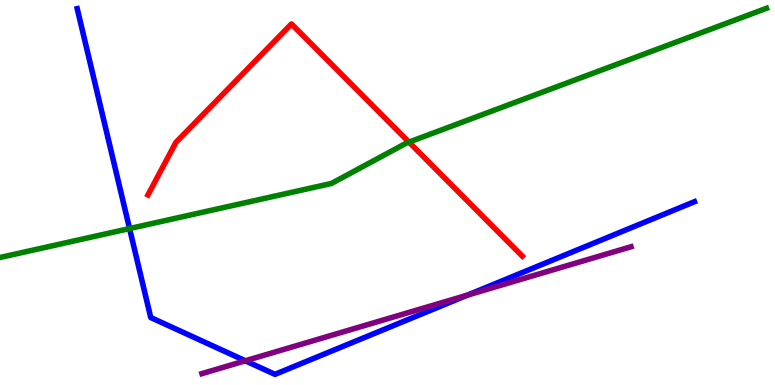[{'lines': ['blue', 'red'], 'intersections': []}, {'lines': ['green', 'red'], 'intersections': [{'x': 5.28, 'y': 6.31}]}, {'lines': ['purple', 'red'], 'intersections': []}, {'lines': ['blue', 'green'], 'intersections': [{'x': 1.67, 'y': 4.06}]}, {'lines': ['blue', 'purple'], 'intersections': [{'x': 3.17, 'y': 0.629}, {'x': 6.03, 'y': 2.34}]}, {'lines': ['green', 'purple'], 'intersections': []}]